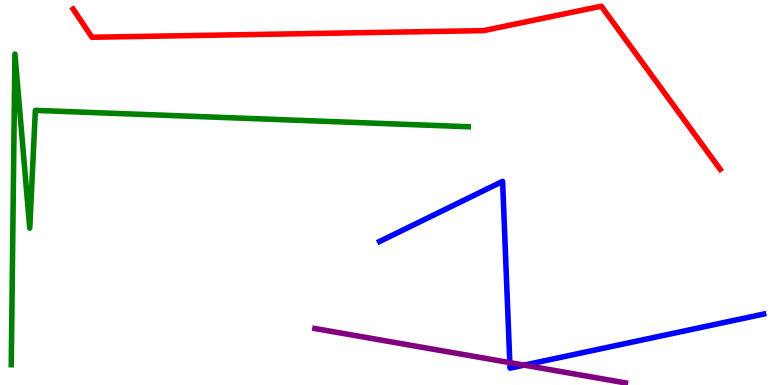[{'lines': ['blue', 'red'], 'intersections': []}, {'lines': ['green', 'red'], 'intersections': []}, {'lines': ['purple', 'red'], 'intersections': []}, {'lines': ['blue', 'green'], 'intersections': []}, {'lines': ['blue', 'purple'], 'intersections': [{'x': 6.58, 'y': 0.581}, {'x': 6.76, 'y': 0.516}]}, {'lines': ['green', 'purple'], 'intersections': []}]